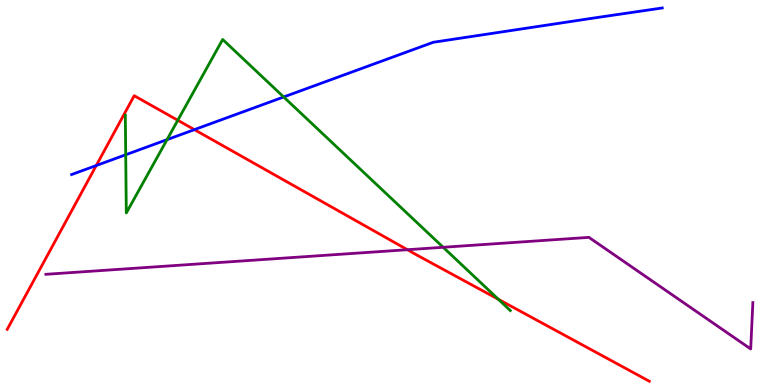[{'lines': ['blue', 'red'], 'intersections': [{'x': 1.24, 'y': 5.7}, {'x': 2.51, 'y': 6.63}]}, {'lines': ['green', 'red'], 'intersections': [{'x': 2.29, 'y': 6.88}, {'x': 6.43, 'y': 2.23}]}, {'lines': ['purple', 'red'], 'intersections': [{'x': 5.26, 'y': 3.51}]}, {'lines': ['blue', 'green'], 'intersections': [{'x': 1.62, 'y': 5.98}, {'x': 2.16, 'y': 6.37}, {'x': 3.66, 'y': 7.48}]}, {'lines': ['blue', 'purple'], 'intersections': []}, {'lines': ['green', 'purple'], 'intersections': [{'x': 5.72, 'y': 3.58}]}]